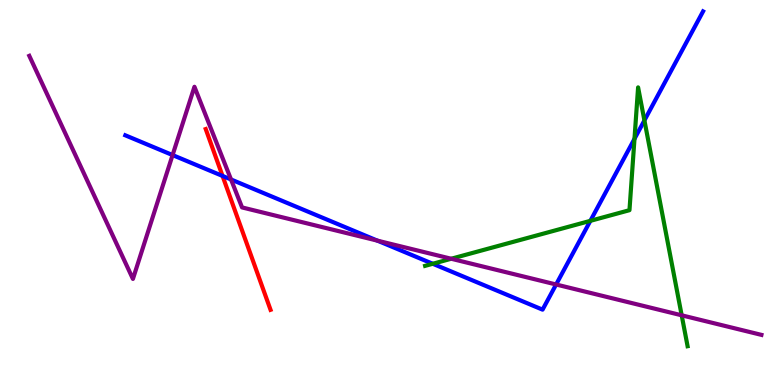[{'lines': ['blue', 'red'], 'intersections': [{'x': 2.87, 'y': 5.43}]}, {'lines': ['green', 'red'], 'intersections': []}, {'lines': ['purple', 'red'], 'intersections': []}, {'lines': ['blue', 'green'], 'intersections': [{'x': 5.58, 'y': 3.15}, {'x': 7.62, 'y': 4.26}, {'x': 8.19, 'y': 6.39}, {'x': 8.32, 'y': 6.87}]}, {'lines': ['blue', 'purple'], 'intersections': [{'x': 2.23, 'y': 5.97}, {'x': 2.98, 'y': 5.34}, {'x': 4.87, 'y': 3.75}, {'x': 7.18, 'y': 2.61}]}, {'lines': ['green', 'purple'], 'intersections': [{'x': 5.82, 'y': 3.28}, {'x': 8.8, 'y': 1.81}]}]